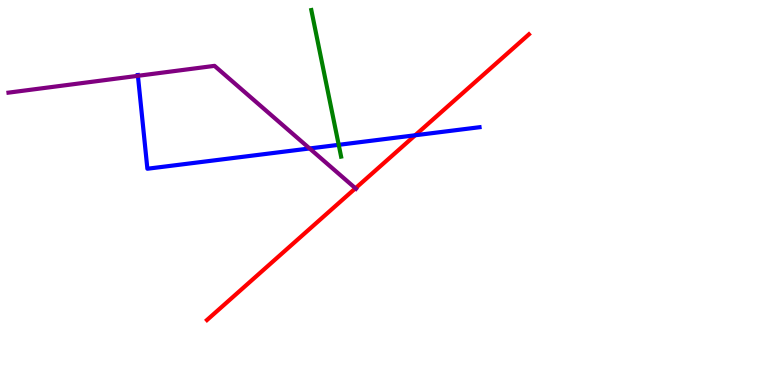[{'lines': ['blue', 'red'], 'intersections': [{'x': 5.36, 'y': 6.49}]}, {'lines': ['green', 'red'], 'intersections': []}, {'lines': ['purple', 'red'], 'intersections': [{'x': 4.59, 'y': 5.11}]}, {'lines': ['blue', 'green'], 'intersections': [{'x': 4.37, 'y': 6.24}]}, {'lines': ['blue', 'purple'], 'intersections': [{'x': 1.78, 'y': 8.03}, {'x': 4.0, 'y': 6.14}]}, {'lines': ['green', 'purple'], 'intersections': []}]